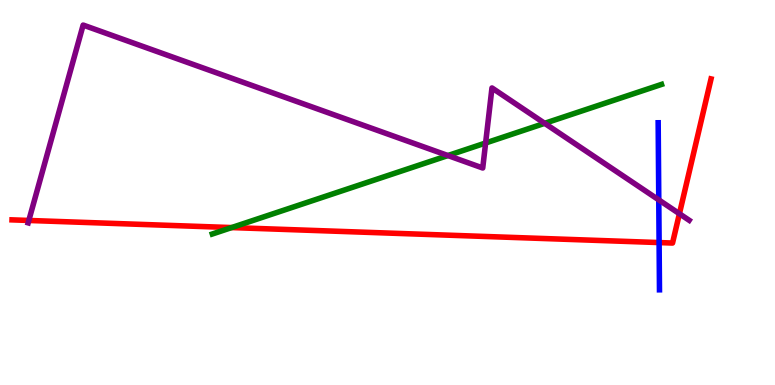[{'lines': ['blue', 'red'], 'intersections': [{'x': 8.5, 'y': 3.7}]}, {'lines': ['green', 'red'], 'intersections': [{'x': 2.99, 'y': 4.09}]}, {'lines': ['purple', 'red'], 'intersections': [{'x': 0.372, 'y': 4.27}, {'x': 8.77, 'y': 4.45}]}, {'lines': ['blue', 'green'], 'intersections': []}, {'lines': ['blue', 'purple'], 'intersections': [{'x': 8.5, 'y': 4.81}]}, {'lines': ['green', 'purple'], 'intersections': [{'x': 5.78, 'y': 5.96}, {'x': 6.27, 'y': 6.29}, {'x': 7.03, 'y': 6.8}]}]